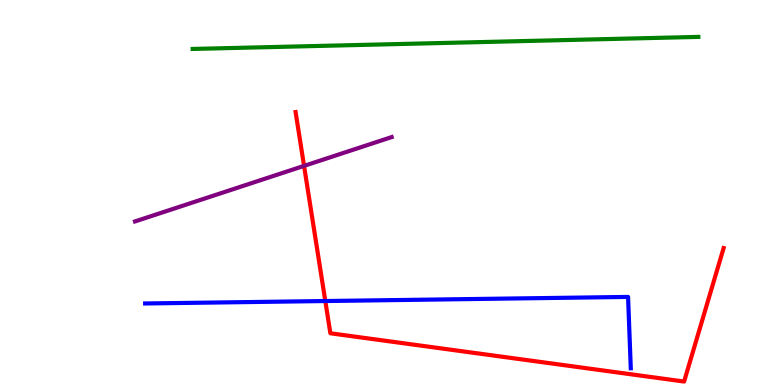[{'lines': ['blue', 'red'], 'intersections': [{'x': 4.2, 'y': 2.18}]}, {'lines': ['green', 'red'], 'intersections': []}, {'lines': ['purple', 'red'], 'intersections': [{'x': 3.92, 'y': 5.69}]}, {'lines': ['blue', 'green'], 'intersections': []}, {'lines': ['blue', 'purple'], 'intersections': []}, {'lines': ['green', 'purple'], 'intersections': []}]